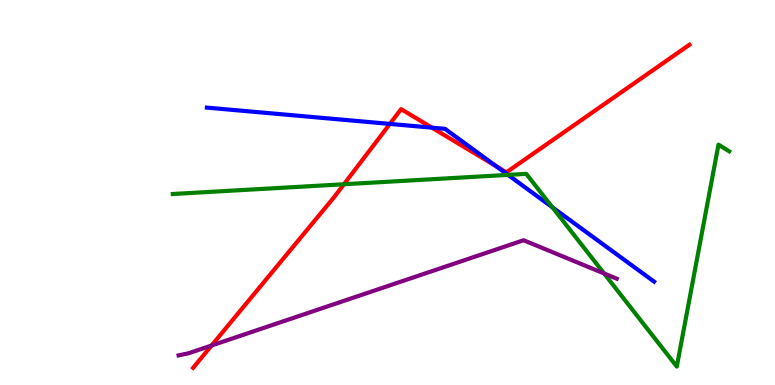[{'lines': ['blue', 'red'], 'intersections': [{'x': 5.03, 'y': 6.78}, {'x': 5.57, 'y': 6.68}, {'x': 6.4, 'y': 5.68}]}, {'lines': ['green', 'red'], 'intersections': [{'x': 4.44, 'y': 5.21}]}, {'lines': ['purple', 'red'], 'intersections': [{'x': 2.73, 'y': 1.03}]}, {'lines': ['blue', 'green'], 'intersections': [{'x': 6.56, 'y': 5.46}, {'x': 7.13, 'y': 4.61}]}, {'lines': ['blue', 'purple'], 'intersections': []}, {'lines': ['green', 'purple'], 'intersections': [{'x': 7.79, 'y': 2.9}]}]